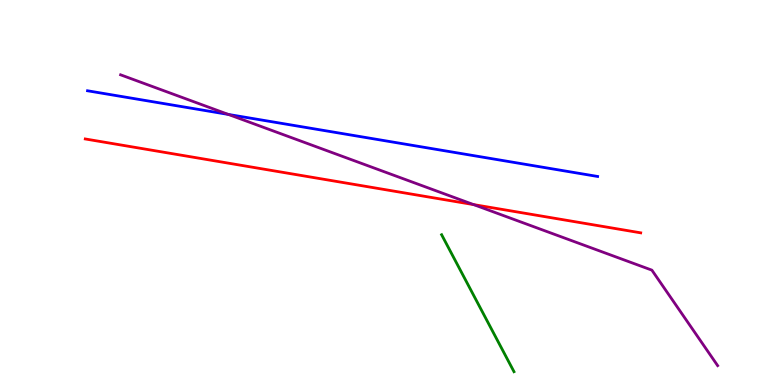[{'lines': ['blue', 'red'], 'intersections': []}, {'lines': ['green', 'red'], 'intersections': []}, {'lines': ['purple', 'red'], 'intersections': [{'x': 6.11, 'y': 4.69}]}, {'lines': ['blue', 'green'], 'intersections': []}, {'lines': ['blue', 'purple'], 'intersections': [{'x': 2.95, 'y': 7.03}]}, {'lines': ['green', 'purple'], 'intersections': []}]